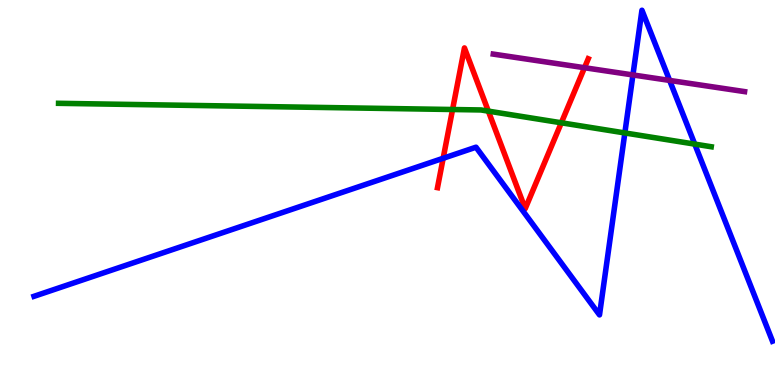[{'lines': ['blue', 'red'], 'intersections': [{'x': 5.72, 'y': 5.89}]}, {'lines': ['green', 'red'], 'intersections': [{'x': 5.84, 'y': 7.16}, {'x': 6.3, 'y': 7.11}, {'x': 7.24, 'y': 6.81}]}, {'lines': ['purple', 'red'], 'intersections': [{'x': 7.54, 'y': 8.24}]}, {'lines': ['blue', 'green'], 'intersections': [{'x': 8.06, 'y': 6.55}, {'x': 8.96, 'y': 6.26}]}, {'lines': ['blue', 'purple'], 'intersections': [{'x': 8.17, 'y': 8.05}, {'x': 8.64, 'y': 7.91}]}, {'lines': ['green', 'purple'], 'intersections': []}]